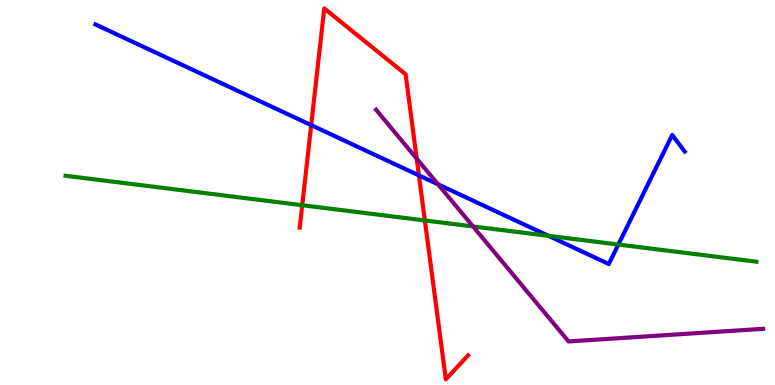[{'lines': ['blue', 'red'], 'intersections': [{'x': 4.02, 'y': 6.75}, {'x': 5.41, 'y': 5.44}]}, {'lines': ['green', 'red'], 'intersections': [{'x': 3.9, 'y': 4.67}, {'x': 5.48, 'y': 4.27}]}, {'lines': ['purple', 'red'], 'intersections': [{'x': 5.38, 'y': 5.88}]}, {'lines': ['blue', 'green'], 'intersections': [{'x': 7.08, 'y': 3.87}, {'x': 7.98, 'y': 3.65}]}, {'lines': ['blue', 'purple'], 'intersections': [{'x': 5.65, 'y': 5.21}]}, {'lines': ['green', 'purple'], 'intersections': [{'x': 6.1, 'y': 4.12}]}]